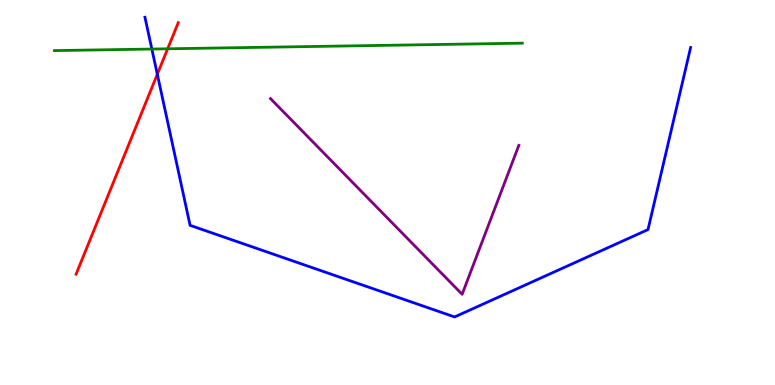[{'lines': ['blue', 'red'], 'intersections': [{'x': 2.03, 'y': 8.07}]}, {'lines': ['green', 'red'], 'intersections': [{'x': 2.16, 'y': 8.73}]}, {'lines': ['purple', 'red'], 'intersections': []}, {'lines': ['blue', 'green'], 'intersections': [{'x': 1.96, 'y': 8.73}]}, {'lines': ['blue', 'purple'], 'intersections': []}, {'lines': ['green', 'purple'], 'intersections': []}]